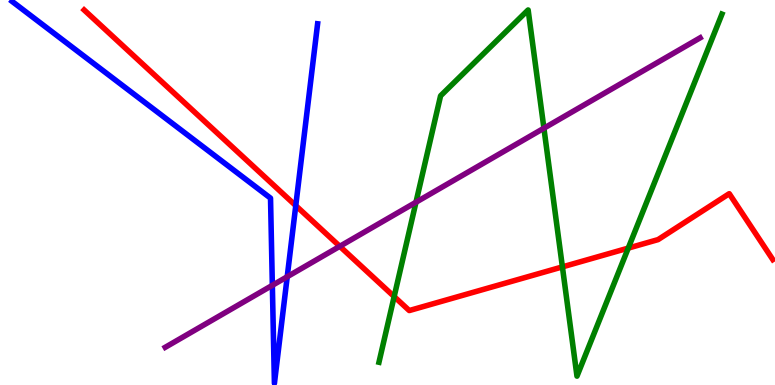[{'lines': ['blue', 'red'], 'intersections': [{'x': 3.82, 'y': 4.66}]}, {'lines': ['green', 'red'], 'intersections': [{'x': 5.09, 'y': 2.3}, {'x': 7.26, 'y': 3.07}, {'x': 8.11, 'y': 3.56}]}, {'lines': ['purple', 'red'], 'intersections': [{'x': 4.38, 'y': 3.6}]}, {'lines': ['blue', 'green'], 'intersections': []}, {'lines': ['blue', 'purple'], 'intersections': [{'x': 3.51, 'y': 2.59}, {'x': 3.71, 'y': 2.81}]}, {'lines': ['green', 'purple'], 'intersections': [{'x': 5.37, 'y': 4.75}, {'x': 7.02, 'y': 6.67}]}]